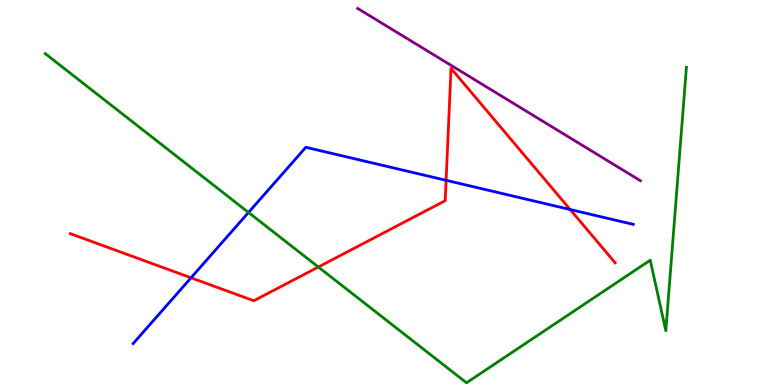[{'lines': ['blue', 'red'], 'intersections': [{'x': 2.46, 'y': 2.78}, {'x': 5.76, 'y': 5.32}, {'x': 7.36, 'y': 4.56}]}, {'lines': ['green', 'red'], 'intersections': [{'x': 4.11, 'y': 3.06}]}, {'lines': ['purple', 'red'], 'intersections': []}, {'lines': ['blue', 'green'], 'intersections': [{'x': 3.21, 'y': 4.48}]}, {'lines': ['blue', 'purple'], 'intersections': []}, {'lines': ['green', 'purple'], 'intersections': []}]